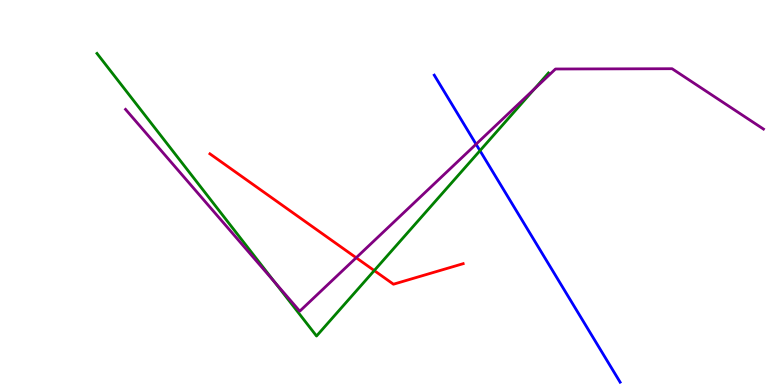[{'lines': ['blue', 'red'], 'intersections': []}, {'lines': ['green', 'red'], 'intersections': [{'x': 4.83, 'y': 2.97}]}, {'lines': ['purple', 'red'], 'intersections': [{'x': 4.6, 'y': 3.31}]}, {'lines': ['blue', 'green'], 'intersections': [{'x': 6.19, 'y': 6.09}]}, {'lines': ['blue', 'purple'], 'intersections': [{'x': 6.14, 'y': 6.25}]}, {'lines': ['green', 'purple'], 'intersections': [{'x': 3.54, 'y': 2.67}, {'x': 6.89, 'y': 7.69}]}]